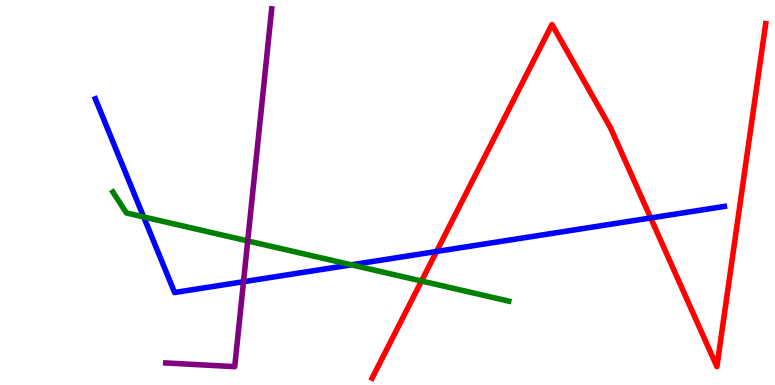[{'lines': ['blue', 'red'], 'intersections': [{'x': 5.63, 'y': 3.47}, {'x': 8.4, 'y': 4.34}]}, {'lines': ['green', 'red'], 'intersections': [{'x': 5.44, 'y': 2.7}]}, {'lines': ['purple', 'red'], 'intersections': []}, {'lines': ['blue', 'green'], 'intersections': [{'x': 1.85, 'y': 4.37}, {'x': 4.53, 'y': 3.12}]}, {'lines': ['blue', 'purple'], 'intersections': [{'x': 3.14, 'y': 2.68}]}, {'lines': ['green', 'purple'], 'intersections': [{'x': 3.2, 'y': 3.74}]}]